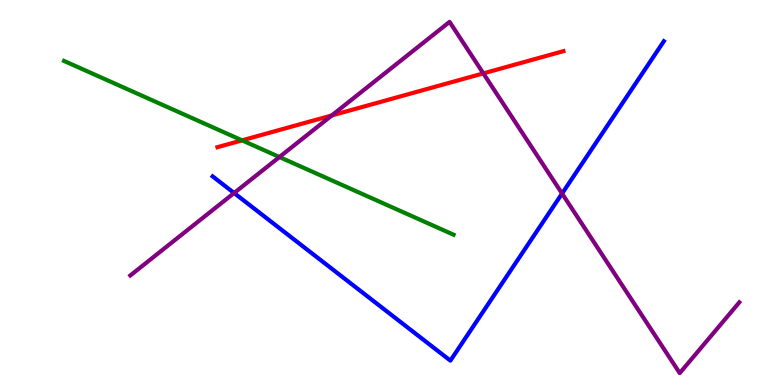[{'lines': ['blue', 'red'], 'intersections': []}, {'lines': ['green', 'red'], 'intersections': [{'x': 3.12, 'y': 6.35}]}, {'lines': ['purple', 'red'], 'intersections': [{'x': 4.28, 'y': 7.0}, {'x': 6.24, 'y': 8.09}]}, {'lines': ['blue', 'green'], 'intersections': []}, {'lines': ['blue', 'purple'], 'intersections': [{'x': 3.02, 'y': 4.99}, {'x': 7.25, 'y': 4.97}]}, {'lines': ['green', 'purple'], 'intersections': [{'x': 3.61, 'y': 5.92}]}]